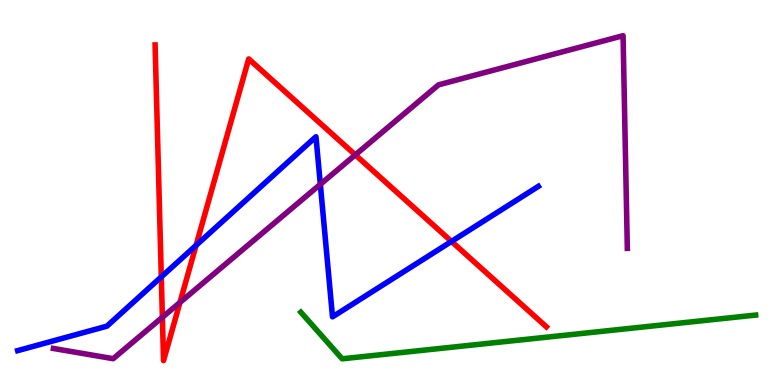[{'lines': ['blue', 'red'], 'intersections': [{'x': 2.08, 'y': 2.81}, {'x': 2.53, 'y': 3.63}, {'x': 5.83, 'y': 3.73}]}, {'lines': ['green', 'red'], 'intersections': []}, {'lines': ['purple', 'red'], 'intersections': [{'x': 2.1, 'y': 1.76}, {'x': 2.32, 'y': 2.14}, {'x': 4.58, 'y': 5.98}]}, {'lines': ['blue', 'green'], 'intersections': []}, {'lines': ['blue', 'purple'], 'intersections': [{'x': 4.13, 'y': 5.21}]}, {'lines': ['green', 'purple'], 'intersections': []}]